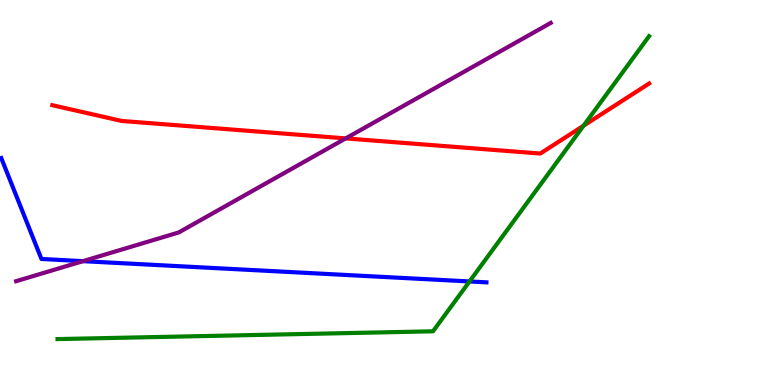[{'lines': ['blue', 'red'], 'intersections': []}, {'lines': ['green', 'red'], 'intersections': [{'x': 7.53, 'y': 6.74}]}, {'lines': ['purple', 'red'], 'intersections': [{'x': 4.46, 'y': 6.41}]}, {'lines': ['blue', 'green'], 'intersections': [{'x': 6.06, 'y': 2.69}]}, {'lines': ['blue', 'purple'], 'intersections': [{'x': 1.07, 'y': 3.22}]}, {'lines': ['green', 'purple'], 'intersections': []}]